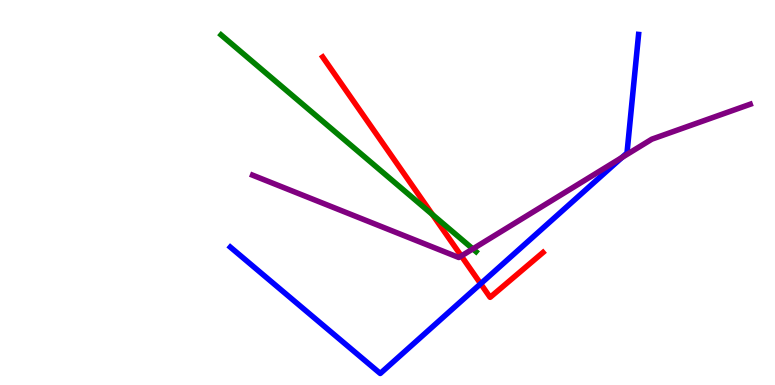[{'lines': ['blue', 'red'], 'intersections': [{'x': 6.2, 'y': 2.63}]}, {'lines': ['green', 'red'], 'intersections': [{'x': 5.58, 'y': 4.43}]}, {'lines': ['purple', 'red'], 'intersections': [{'x': 5.95, 'y': 3.35}]}, {'lines': ['blue', 'green'], 'intersections': []}, {'lines': ['blue', 'purple'], 'intersections': [{'x': 8.03, 'y': 5.91}]}, {'lines': ['green', 'purple'], 'intersections': [{'x': 6.1, 'y': 3.54}]}]